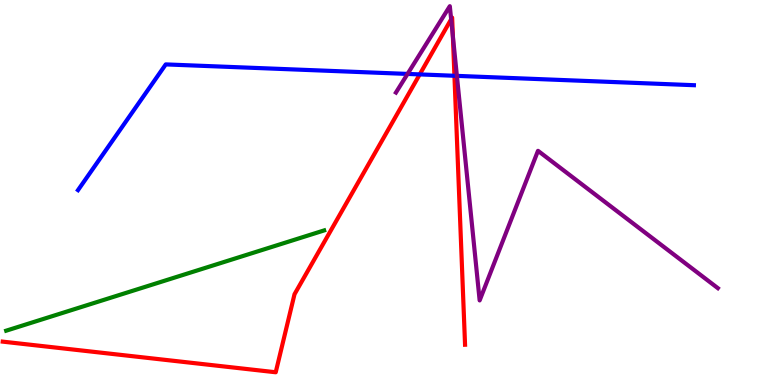[{'lines': ['blue', 'red'], 'intersections': [{'x': 5.42, 'y': 8.07}, {'x': 5.86, 'y': 8.03}]}, {'lines': ['green', 'red'], 'intersections': []}, {'lines': ['purple', 'red'], 'intersections': [{'x': 5.82, 'y': 9.5}, {'x': 5.84, 'y': 9.06}]}, {'lines': ['blue', 'green'], 'intersections': []}, {'lines': ['blue', 'purple'], 'intersections': [{'x': 5.26, 'y': 8.08}, {'x': 5.9, 'y': 8.03}]}, {'lines': ['green', 'purple'], 'intersections': []}]